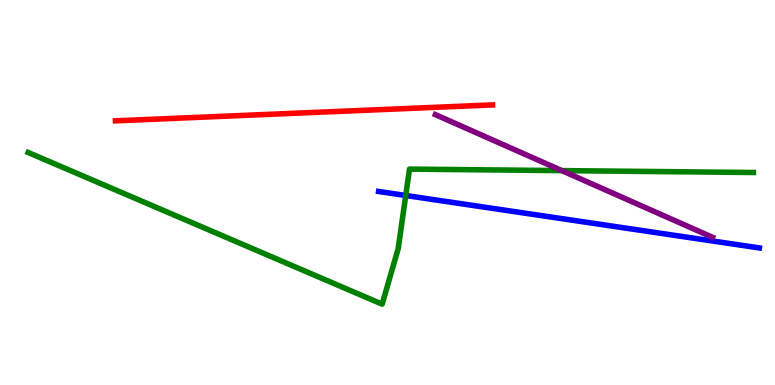[{'lines': ['blue', 'red'], 'intersections': []}, {'lines': ['green', 'red'], 'intersections': []}, {'lines': ['purple', 'red'], 'intersections': []}, {'lines': ['blue', 'green'], 'intersections': [{'x': 5.24, 'y': 4.92}]}, {'lines': ['blue', 'purple'], 'intersections': []}, {'lines': ['green', 'purple'], 'intersections': [{'x': 7.25, 'y': 5.57}]}]